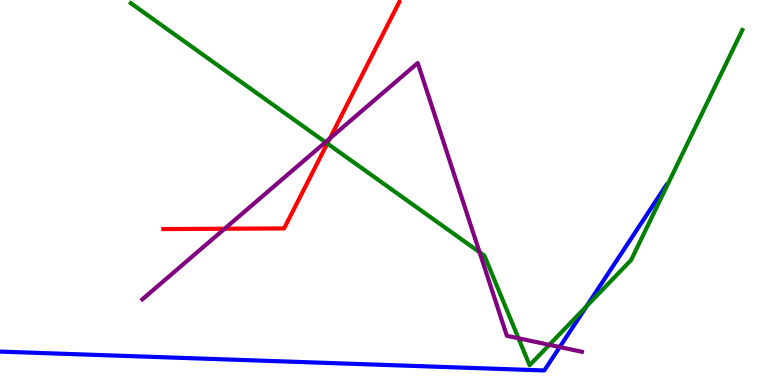[{'lines': ['blue', 'red'], 'intersections': []}, {'lines': ['green', 'red'], 'intersections': [{'x': 4.22, 'y': 6.27}]}, {'lines': ['purple', 'red'], 'intersections': [{'x': 2.9, 'y': 4.06}, {'x': 4.26, 'y': 6.41}]}, {'lines': ['blue', 'green'], 'intersections': [{'x': 7.57, 'y': 2.05}]}, {'lines': ['blue', 'purple'], 'intersections': [{'x': 7.22, 'y': 0.986}]}, {'lines': ['green', 'purple'], 'intersections': [{'x': 4.2, 'y': 6.31}, {'x': 6.19, 'y': 3.45}, {'x': 6.69, 'y': 1.21}, {'x': 7.09, 'y': 1.04}]}]